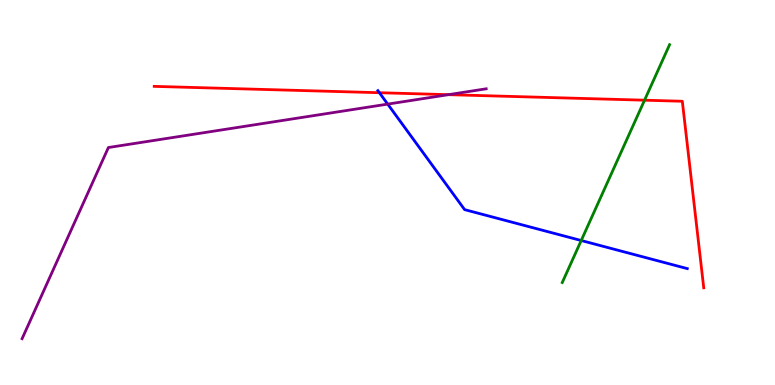[{'lines': ['blue', 'red'], 'intersections': [{'x': 4.9, 'y': 7.59}]}, {'lines': ['green', 'red'], 'intersections': [{'x': 8.32, 'y': 7.4}]}, {'lines': ['purple', 'red'], 'intersections': [{'x': 5.79, 'y': 7.54}]}, {'lines': ['blue', 'green'], 'intersections': [{'x': 7.5, 'y': 3.75}]}, {'lines': ['blue', 'purple'], 'intersections': [{'x': 5.0, 'y': 7.3}]}, {'lines': ['green', 'purple'], 'intersections': []}]